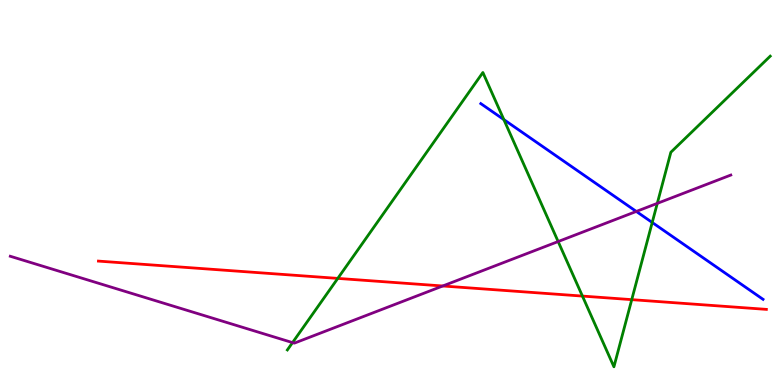[{'lines': ['blue', 'red'], 'intersections': []}, {'lines': ['green', 'red'], 'intersections': [{'x': 4.36, 'y': 2.77}, {'x': 7.52, 'y': 2.31}, {'x': 8.15, 'y': 2.22}]}, {'lines': ['purple', 'red'], 'intersections': [{'x': 5.71, 'y': 2.57}]}, {'lines': ['blue', 'green'], 'intersections': [{'x': 6.5, 'y': 6.89}, {'x': 8.42, 'y': 4.22}]}, {'lines': ['blue', 'purple'], 'intersections': [{'x': 8.21, 'y': 4.51}]}, {'lines': ['green', 'purple'], 'intersections': [{'x': 3.77, 'y': 1.1}, {'x': 7.2, 'y': 3.73}, {'x': 8.48, 'y': 4.72}]}]